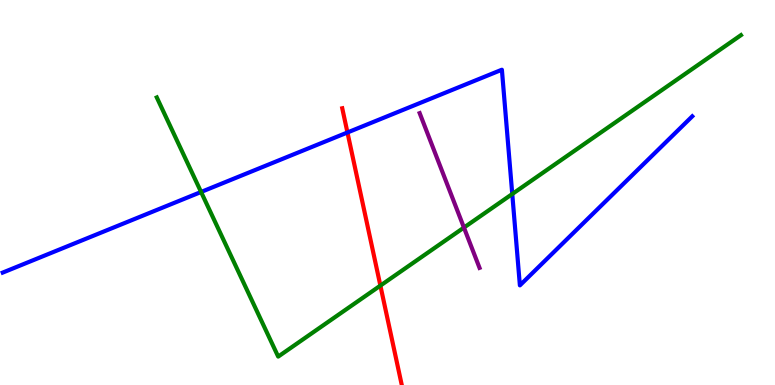[{'lines': ['blue', 'red'], 'intersections': [{'x': 4.48, 'y': 6.56}]}, {'lines': ['green', 'red'], 'intersections': [{'x': 4.91, 'y': 2.58}]}, {'lines': ['purple', 'red'], 'intersections': []}, {'lines': ['blue', 'green'], 'intersections': [{'x': 2.59, 'y': 5.01}, {'x': 6.61, 'y': 4.96}]}, {'lines': ['blue', 'purple'], 'intersections': []}, {'lines': ['green', 'purple'], 'intersections': [{'x': 5.99, 'y': 4.09}]}]